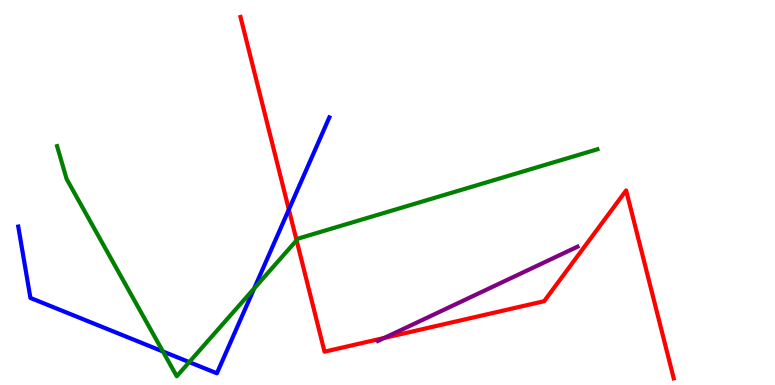[{'lines': ['blue', 'red'], 'intersections': [{'x': 3.73, 'y': 4.56}]}, {'lines': ['green', 'red'], 'intersections': [{'x': 3.83, 'y': 3.76}]}, {'lines': ['purple', 'red'], 'intersections': [{'x': 4.96, 'y': 1.22}]}, {'lines': ['blue', 'green'], 'intersections': [{'x': 2.1, 'y': 0.871}, {'x': 2.44, 'y': 0.595}, {'x': 3.28, 'y': 2.51}]}, {'lines': ['blue', 'purple'], 'intersections': []}, {'lines': ['green', 'purple'], 'intersections': []}]